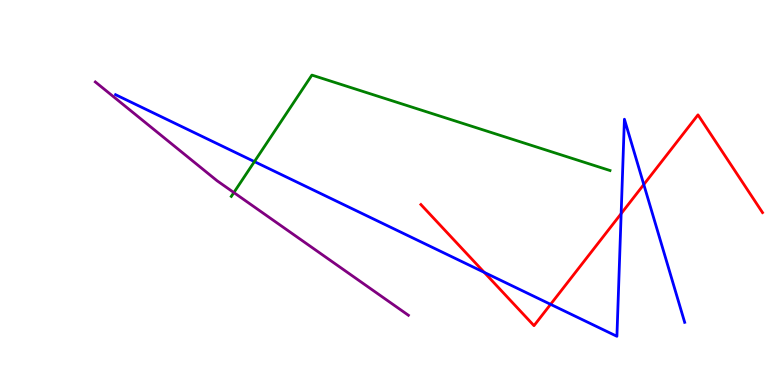[{'lines': ['blue', 'red'], 'intersections': [{'x': 6.25, 'y': 2.93}, {'x': 7.1, 'y': 2.1}, {'x': 8.01, 'y': 4.45}, {'x': 8.31, 'y': 5.21}]}, {'lines': ['green', 'red'], 'intersections': []}, {'lines': ['purple', 'red'], 'intersections': []}, {'lines': ['blue', 'green'], 'intersections': [{'x': 3.28, 'y': 5.8}]}, {'lines': ['blue', 'purple'], 'intersections': []}, {'lines': ['green', 'purple'], 'intersections': [{'x': 3.02, 'y': 5.0}]}]